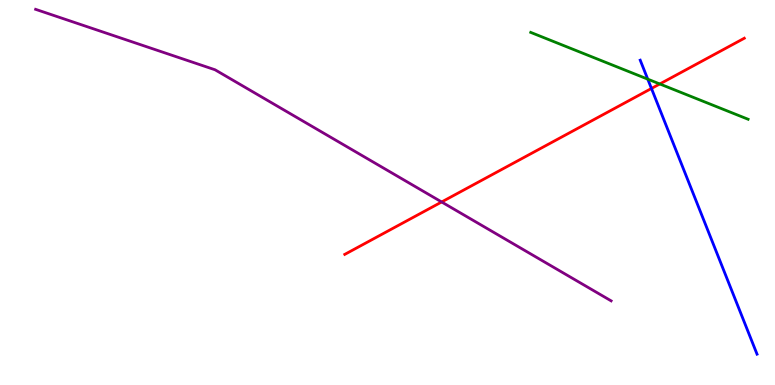[{'lines': ['blue', 'red'], 'intersections': [{'x': 8.41, 'y': 7.7}]}, {'lines': ['green', 'red'], 'intersections': [{'x': 8.51, 'y': 7.82}]}, {'lines': ['purple', 'red'], 'intersections': [{'x': 5.7, 'y': 4.75}]}, {'lines': ['blue', 'green'], 'intersections': [{'x': 8.36, 'y': 7.94}]}, {'lines': ['blue', 'purple'], 'intersections': []}, {'lines': ['green', 'purple'], 'intersections': []}]